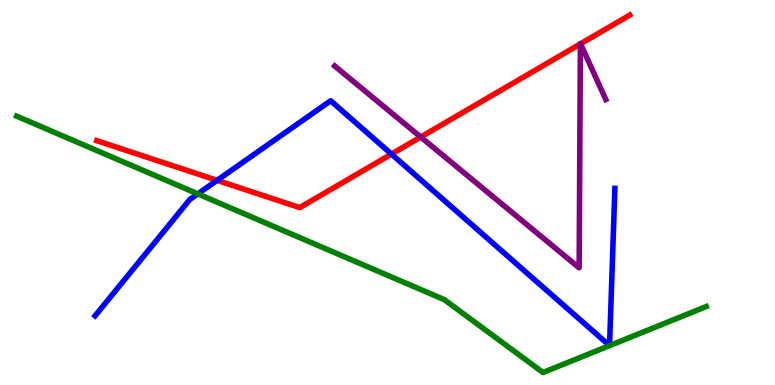[{'lines': ['blue', 'red'], 'intersections': [{'x': 2.8, 'y': 5.32}, {'x': 5.05, 'y': 6.0}]}, {'lines': ['green', 'red'], 'intersections': []}, {'lines': ['purple', 'red'], 'intersections': [{'x': 5.43, 'y': 6.44}, {'x': 7.49, 'y': 8.86}, {'x': 7.49, 'y': 8.86}]}, {'lines': ['blue', 'green'], 'intersections': [{'x': 2.55, 'y': 4.96}]}, {'lines': ['blue', 'purple'], 'intersections': []}, {'lines': ['green', 'purple'], 'intersections': []}]